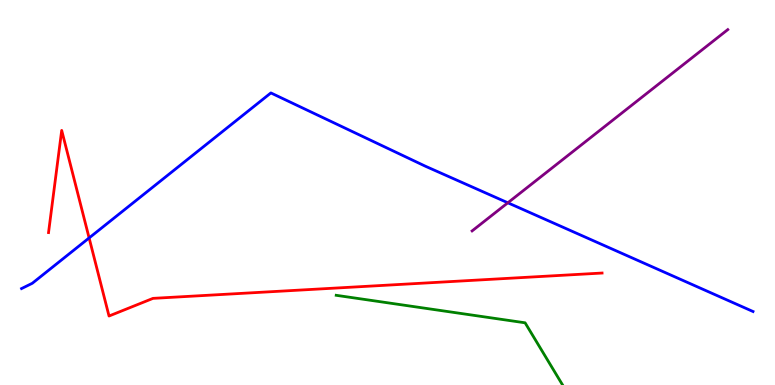[{'lines': ['blue', 'red'], 'intersections': [{'x': 1.15, 'y': 3.82}]}, {'lines': ['green', 'red'], 'intersections': []}, {'lines': ['purple', 'red'], 'intersections': []}, {'lines': ['blue', 'green'], 'intersections': []}, {'lines': ['blue', 'purple'], 'intersections': [{'x': 6.55, 'y': 4.73}]}, {'lines': ['green', 'purple'], 'intersections': []}]